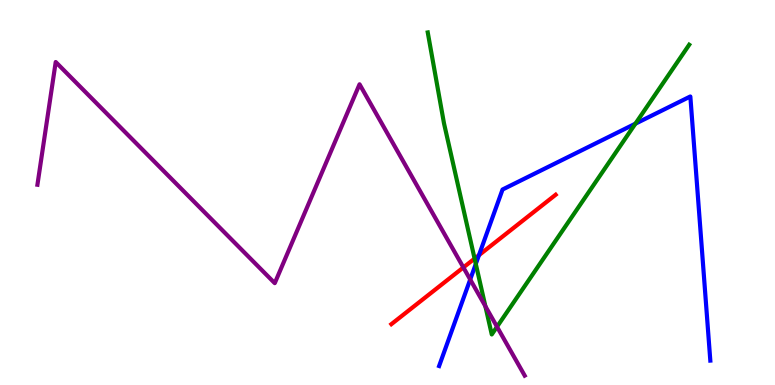[{'lines': ['blue', 'red'], 'intersections': [{'x': 6.18, 'y': 3.37}]}, {'lines': ['green', 'red'], 'intersections': [{'x': 6.12, 'y': 3.28}]}, {'lines': ['purple', 'red'], 'intersections': [{'x': 5.98, 'y': 3.05}]}, {'lines': ['blue', 'green'], 'intersections': [{'x': 6.14, 'y': 3.14}, {'x': 8.2, 'y': 6.79}]}, {'lines': ['blue', 'purple'], 'intersections': [{'x': 6.07, 'y': 2.74}]}, {'lines': ['green', 'purple'], 'intersections': [{'x': 6.26, 'y': 2.05}, {'x': 6.41, 'y': 1.51}]}]